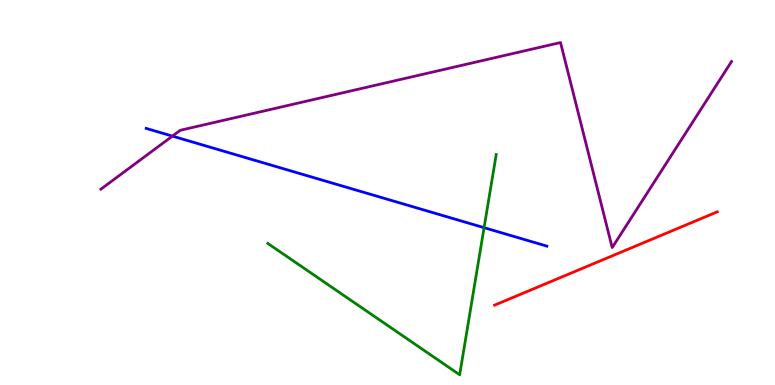[{'lines': ['blue', 'red'], 'intersections': []}, {'lines': ['green', 'red'], 'intersections': []}, {'lines': ['purple', 'red'], 'intersections': []}, {'lines': ['blue', 'green'], 'intersections': [{'x': 6.25, 'y': 4.09}]}, {'lines': ['blue', 'purple'], 'intersections': [{'x': 2.22, 'y': 6.46}]}, {'lines': ['green', 'purple'], 'intersections': []}]